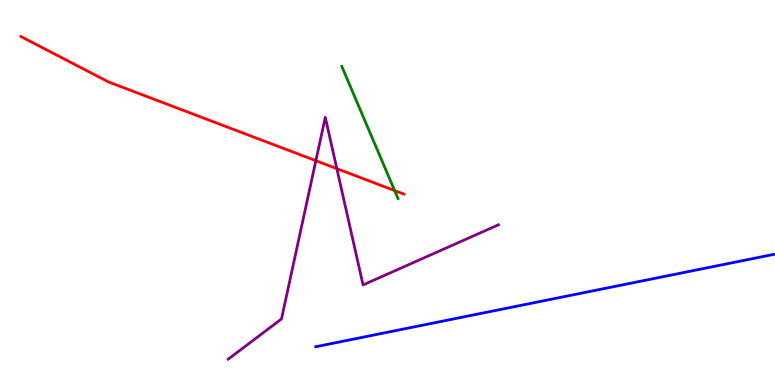[{'lines': ['blue', 'red'], 'intersections': []}, {'lines': ['green', 'red'], 'intersections': [{'x': 5.09, 'y': 5.05}]}, {'lines': ['purple', 'red'], 'intersections': [{'x': 4.08, 'y': 5.83}, {'x': 4.35, 'y': 5.62}]}, {'lines': ['blue', 'green'], 'intersections': []}, {'lines': ['blue', 'purple'], 'intersections': []}, {'lines': ['green', 'purple'], 'intersections': []}]